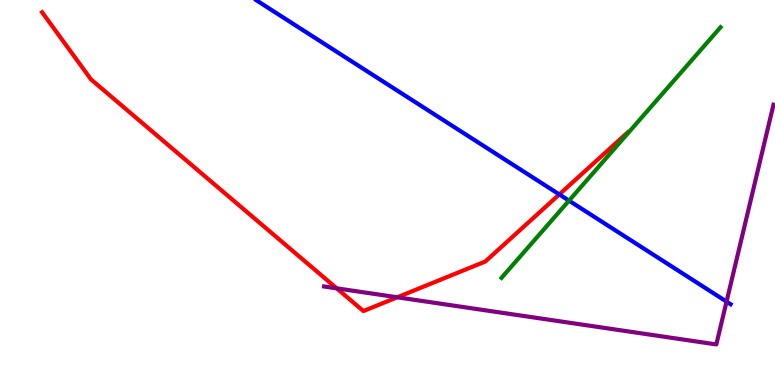[{'lines': ['blue', 'red'], 'intersections': [{'x': 7.22, 'y': 4.95}]}, {'lines': ['green', 'red'], 'intersections': []}, {'lines': ['purple', 'red'], 'intersections': [{'x': 4.34, 'y': 2.51}, {'x': 5.13, 'y': 2.28}]}, {'lines': ['blue', 'green'], 'intersections': [{'x': 7.34, 'y': 4.79}]}, {'lines': ['blue', 'purple'], 'intersections': [{'x': 9.37, 'y': 2.17}]}, {'lines': ['green', 'purple'], 'intersections': []}]